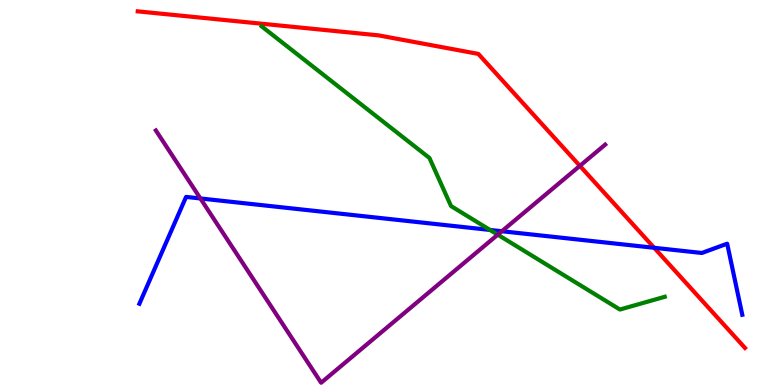[{'lines': ['blue', 'red'], 'intersections': [{'x': 8.44, 'y': 3.56}]}, {'lines': ['green', 'red'], 'intersections': []}, {'lines': ['purple', 'red'], 'intersections': [{'x': 7.48, 'y': 5.69}]}, {'lines': ['blue', 'green'], 'intersections': [{'x': 6.32, 'y': 4.03}]}, {'lines': ['blue', 'purple'], 'intersections': [{'x': 2.59, 'y': 4.85}, {'x': 6.48, 'y': 3.99}]}, {'lines': ['green', 'purple'], 'intersections': [{'x': 6.42, 'y': 3.9}]}]